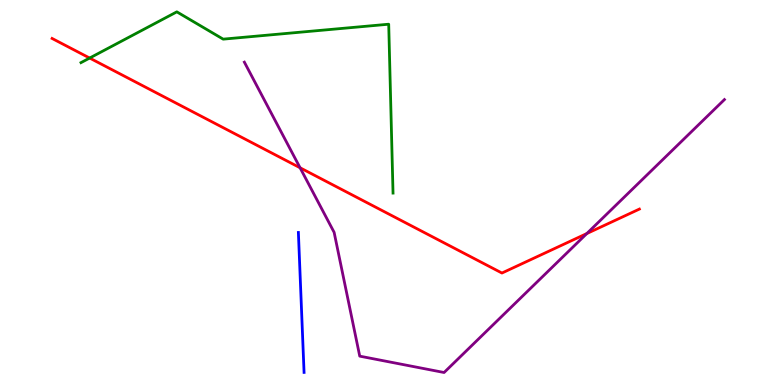[{'lines': ['blue', 'red'], 'intersections': []}, {'lines': ['green', 'red'], 'intersections': [{'x': 1.16, 'y': 8.49}]}, {'lines': ['purple', 'red'], 'intersections': [{'x': 3.87, 'y': 5.64}, {'x': 7.57, 'y': 3.93}]}, {'lines': ['blue', 'green'], 'intersections': []}, {'lines': ['blue', 'purple'], 'intersections': []}, {'lines': ['green', 'purple'], 'intersections': []}]